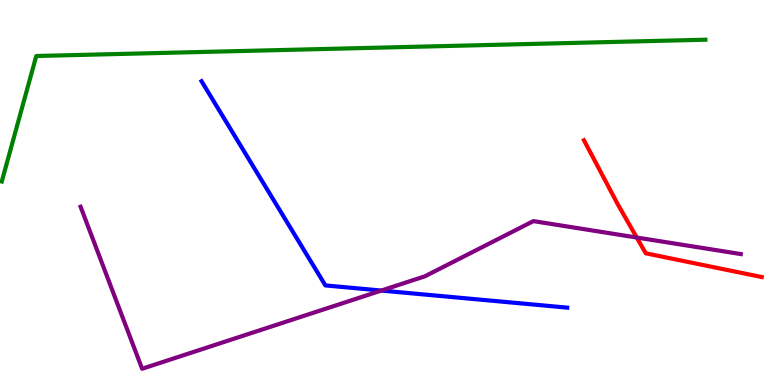[{'lines': ['blue', 'red'], 'intersections': []}, {'lines': ['green', 'red'], 'intersections': []}, {'lines': ['purple', 'red'], 'intersections': [{'x': 8.22, 'y': 3.83}]}, {'lines': ['blue', 'green'], 'intersections': []}, {'lines': ['blue', 'purple'], 'intersections': [{'x': 4.92, 'y': 2.45}]}, {'lines': ['green', 'purple'], 'intersections': []}]